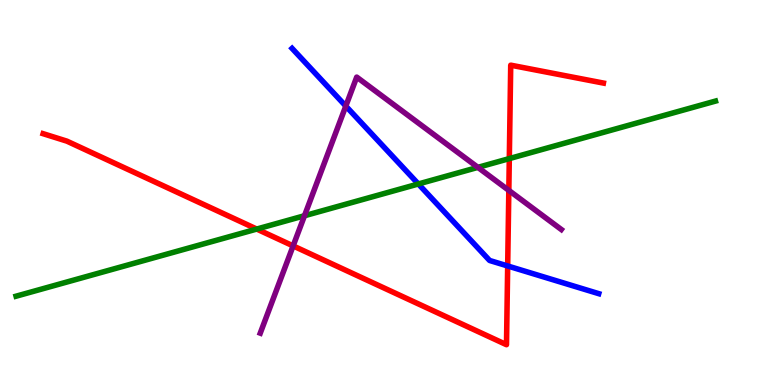[{'lines': ['blue', 'red'], 'intersections': [{'x': 6.55, 'y': 3.09}]}, {'lines': ['green', 'red'], 'intersections': [{'x': 3.31, 'y': 4.05}, {'x': 6.57, 'y': 5.88}]}, {'lines': ['purple', 'red'], 'intersections': [{'x': 3.78, 'y': 3.61}, {'x': 6.57, 'y': 5.05}]}, {'lines': ['blue', 'green'], 'intersections': [{'x': 5.4, 'y': 5.22}]}, {'lines': ['blue', 'purple'], 'intersections': [{'x': 4.46, 'y': 7.24}]}, {'lines': ['green', 'purple'], 'intersections': [{'x': 3.93, 'y': 4.4}, {'x': 6.17, 'y': 5.65}]}]